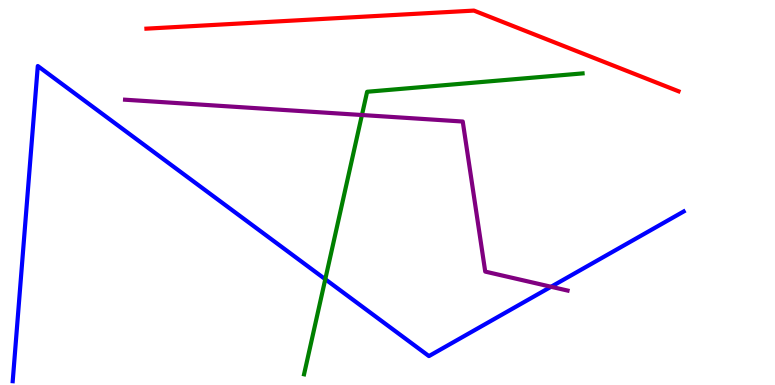[{'lines': ['blue', 'red'], 'intersections': []}, {'lines': ['green', 'red'], 'intersections': []}, {'lines': ['purple', 'red'], 'intersections': []}, {'lines': ['blue', 'green'], 'intersections': [{'x': 4.2, 'y': 2.75}]}, {'lines': ['blue', 'purple'], 'intersections': [{'x': 7.11, 'y': 2.55}]}, {'lines': ['green', 'purple'], 'intersections': [{'x': 4.67, 'y': 7.01}]}]